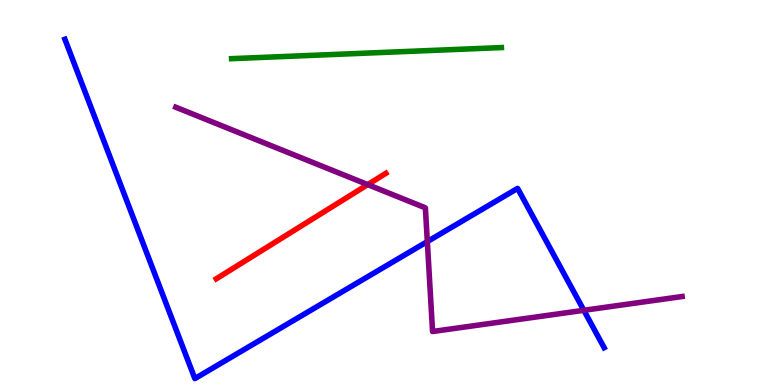[{'lines': ['blue', 'red'], 'intersections': []}, {'lines': ['green', 'red'], 'intersections': []}, {'lines': ['purple', 'red'], 'intersections': [{'x': 4.74, 'y': 5.21}]}, {'lines': ['blue', 'green'], 'intersections': []}, {'lines': ['blue', 'purple'], 'intersections': [{'x': 5.51, 'y': 3.72}, {'x': 7.53, 'y': 1.94}]}, {'lines': ['green', 'purple'], 'intersections': []}]